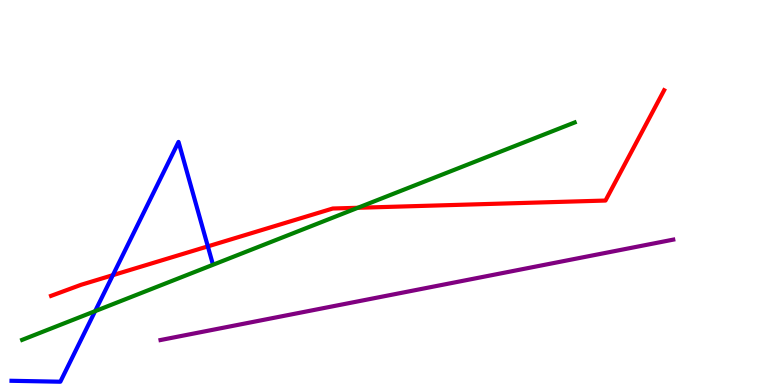[{'lines': ['blue', 'red'], 'intersections': [{'x': 1.46, 'y': 2.85}, {'x': 2.68, 'y': 3.6}]}, {'lines': ['green', 'red'], 'intersections': [{'x': 4.62, 'y': 4.6}]}, {'lines': ['purple', 'red'], 'intersections': []}, {'lines': ['blue', 'green'], 'intersections': [{'x': 1.23, 'y': 1.92}]}, {'lines': ['blue', 'purple'], 'intersections': []}, {'lines': ['green', 'purple'], 'intersections': []}]